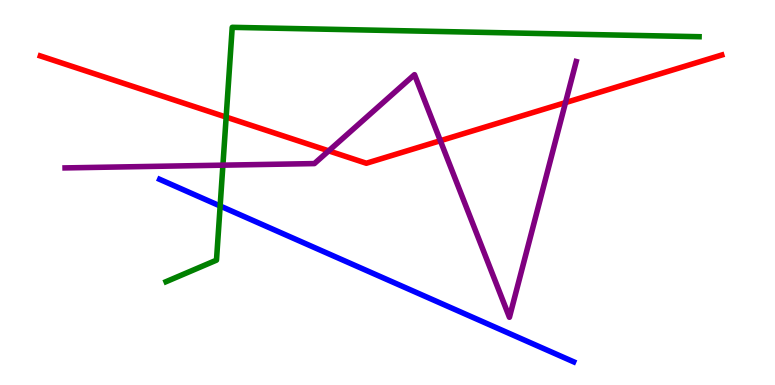[{'lines': ['blue', 'red'], 'intersections': []}, {'lines': ['green', 'red'], 'intersections': [{'x': 2.92, 'y': 6.96}]}, {'lines': ['purple', 'red'], 'intersections': [{'x': 4.24, 'y': 6.08}, {'x': 5.68, 'y': 6.35}, {'x': 7.3, 'y': 7.33}]}, {'lines': ['blue', 'green'], 'intersections': [{'x': 2.84, 'y': 4.65}]}, {'lines': ['blue', 'purple'], 'intersections': []}, {'lines': ['green', 'purple'], 'intersections': [{'x': 2.88, 'y': 5.71}]}]